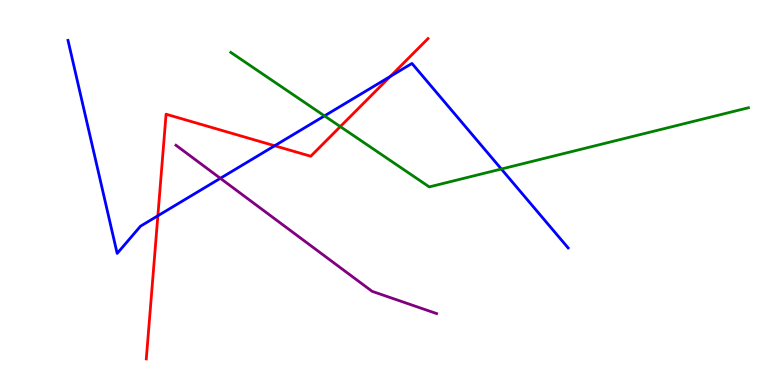[{'lines': ['blue', 'red'], 'intersections': [{'x': 2.04, 'y': 4.4}, {'x': 3.54, 'y': 6.21}, {'x': 5.04, 'y': 8.02}]}, {'lines': ['green', 'red'], 'intersections': [{'x': 4.39, 'y': 6.71}]}, {'lines': ['purple', 'red'], 'intersections': []}, {'lines': ['blue', 'green'], 'intersections': [{'x': 4.19, 'y': 6.99}, {'x': 6.47, 'y': 5.61}]}, {'lines': ['blue', 'purple'], 'intersections': [{'x': 2.84, 'y': 5.37}]}, {'lines': ['green', 'purple'], 'intersections': []}]